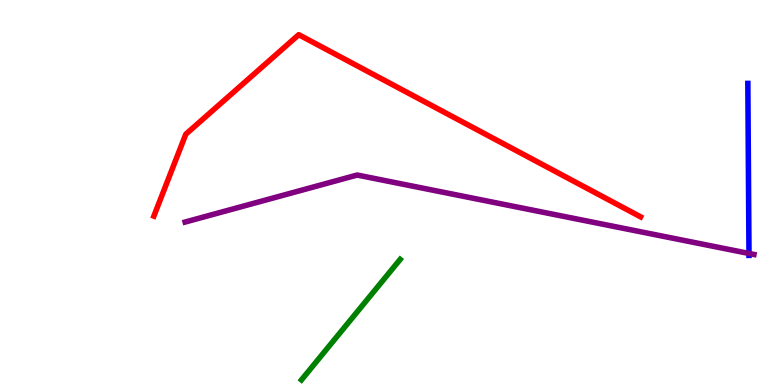[{'lines': ['blue', 'red'], 'intersections': []}, {'lines': ['green', 'red'], 'intersections': []}, {'lines': ['purple', 'red'], 'intersections': []}, {'lines': ['blue', 'green'], 'intersections': []}, {'lines': ['blue', 'purple'], 'intersections': [{'x': 9.66, 'y': 3.42}]}, {'lines': ['green', 'purple'], 'intersections': []}]